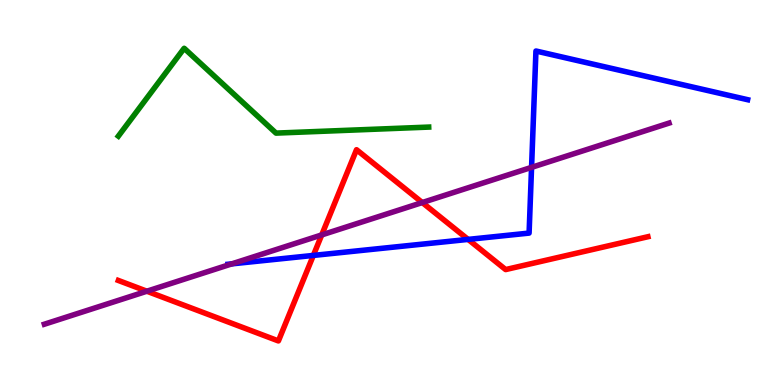[{'lines': ['blue', 'red'], 'intersections': [{'x': 4.04, 'y': 3.37}, {'x': 6.04, 'y': 3.78}]}, {'lines': ['green', 'red'], 'intersections': []}, {'lines': ['purple', 'red'], 'intersections': [{'x': 1.89, 'y': 2.44}, {'x': 4.15, 'y': 3.9}, {'x': 5.45, 'y': 4.74}]}, {'lines': ['blue', 'green'], 'intersections': []}, {'lines': ['blue', 'purple'], 'intersections': [{'x': 2.99, 'y': 3.15}, {'x': 6.86, 'y': 5.65}]}, {'lines': ['green', 'purple'], 'intersections': []}]